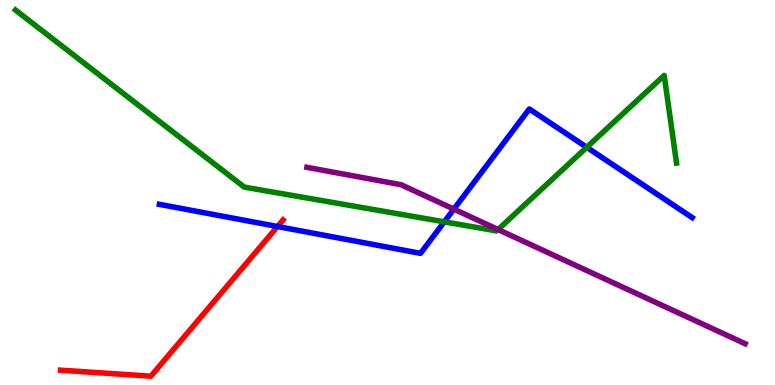[{'lines': ['blue', 'red'], 'intersections': [{'x': 3.58, 'y': 4.12}]}, {'lines': ['green', 'red'], 'intersections': []}, {'lines': ['purple', 'red'], 'intersections': []}, {'lines': ['blue', 'green'], 'intersections': [{'x': 5.73, 'y': 4.24}, {'x': 7.57, 'y': 6.17}]}, {'lines': ['blue', 'purple'], 'intersections': [{'x': 5.86, 'y': 4.57}]}, {'lines': ['green', 'purple'], 'intersections': [{'x': 6.43, 'y': 4.04}]}]